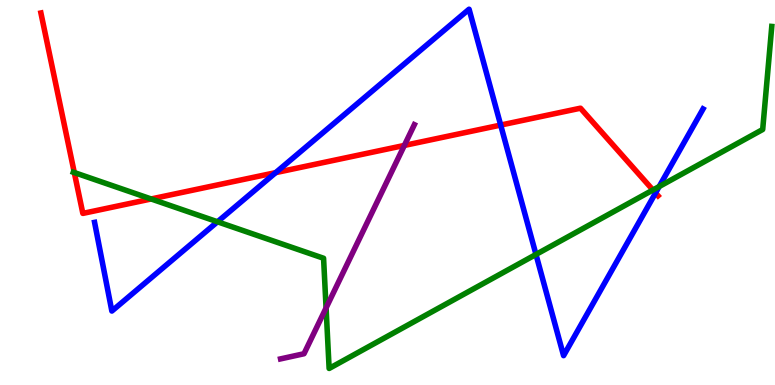[{'lines': ['blue', 'red'], 'intersections': [{'x': 3.56, 'y': 5.52}, {'x': 6.46, 'y': 6.75}, {'x': 8.46, 'y': 4.99}]}, {'lines': ['green', 'red'], 'intersections': [{'x': 0.959, 'y': 5.52}, {'x': 1.95, 'y': 4.83}, {'x': 8.42, 'y': 5.07}]}, {'lines': ['purple', 'red'], 'intersections': [{'x': 5.22, 'y': 6.22}]}, {'lines': ['blue', 'green'], 'intersections': [{'x': 2.81, 'y': 4.24}, {'x': 6.92, 'y': 3.39}, {'x': 8.51, 'y': 5.15}]}, {'lines': ['blue', 'purple'], 'intersections': []}, {'lines': ['green', 'purple'], 'intersections': [{'x': 4.21, 'y': 2.0}]}]